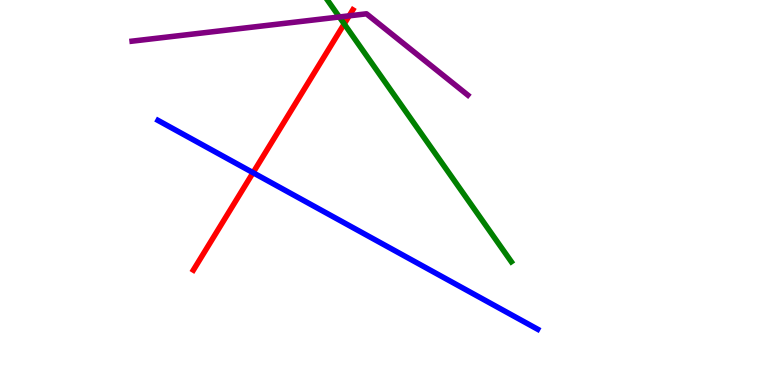[{'lines': ['blue', 'red'], 'intersections': [{'x': 3.27, 'y': 5.51}]}, {'lines': ['green', 'red'], 'intersections': [{'x': 4.44, 'y': 9.38}]}, {'lines': ['purple', 'red'], 'intersections': [{'x': 4.51, 'y': 9.59}]}, {'lines': ['blue', 'green'], 'intersections': []}, {'lines': ['blue', 'purple'], 'intersections': []}, {'lines': ['green', 'purple'], 'intersections': [{'x': 4.38, 'y': 9.56}]}]